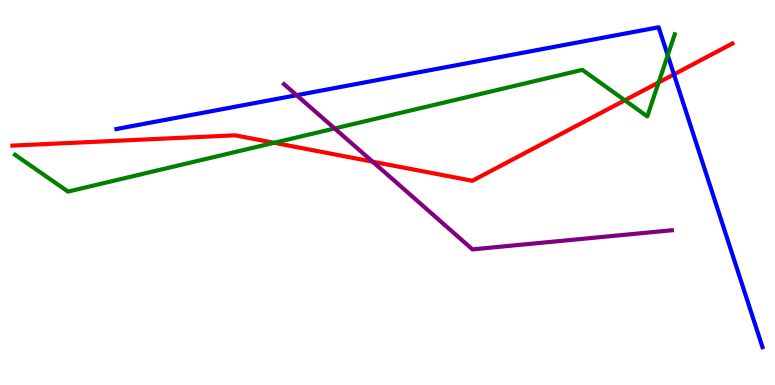[{'lines': ['blue', 'red'], 'intersections': [{'x': 8.7, 'y': 8.07}]}, {'lines': ['green', 'red'], 'intersections': [{'x': 3.54, 'y': 6.29}, {'x': 8.06, 'y': 7.39}, {'x': 8.5, 'y': 7.86}]}, {'lines': ['purple', 'red'], 'intersections': [{'x': 4.81, 'y': 5.8}]}, {'lines': ['blue', 'green'], 'intersections': [{'x': 8.62, 'y': 8.56}]}, {'lines': ['blue', 'purple'], 'intersections': [{'x': 3.83, 'y': 7.53}]}, {'lines': ['green', 'purple'], 'intersections': [{'x': 4.32, 'y': 6.66}]}]